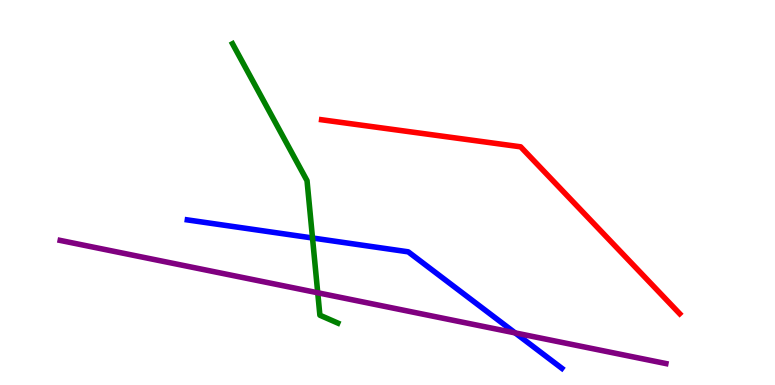[{'lines': ['blue', 'red'], 'intersections': []}, {'lines': ['green', 'red'], 'intersections': []}, {'lines': ['purple', 'red'], 'intersections': []}, {'lines': ['blue', 'green'], 'intersections': [{'x': 4.03, 'y': 3.82}]}, {'lines': ['blue', 'purple'], 'intersections': [{'x': 6.65, 'y': 1.35}]}, {'lines': ['green', 'purple'], 'intersections': [{'x': 4.1, 'y': 2.4}]}]